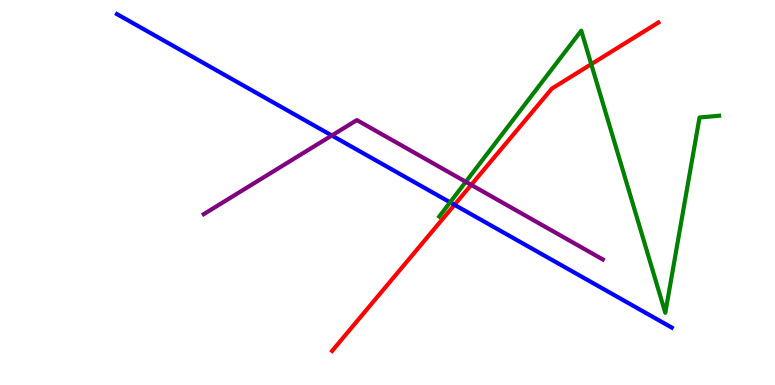[{'lines': ['blue', 'red'], 'intersections': [{'x': 5.86, 'y': 4.68}]}, {'lines': ['green', 'red'], 'intersections': [{'x': 7.63, 'y': 8.33}]}, {'lines': ['purple', 'red'], 'intersections': [{'x': 6.08, 'y': 5.2}]}, {'lines': ['blue', 'green'], 'intersections': [{'x': 5.81, 'y': 4.74}]}, {'lines': ['blue', 'purple'], 'intersections': [{'x': 4.28, 'y': 6.48}]}, {'lines': ['green', 'purple'], 'intersections': [{'x': 6.01, 'y': 5.28}]}]